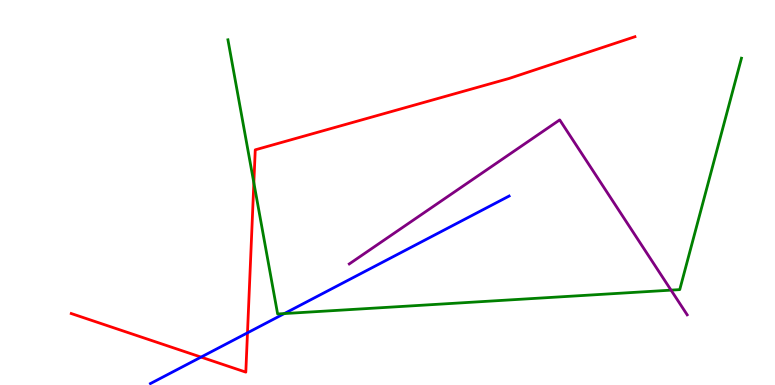[{'lines': ['blue', 'red'], 'intersections': [{'x': 2.59, 'y': 0.724}, {'x': 3.19, 'y': 1.35}]}, {'lines': ['green', 'red'], 'intersections': [{'x': 3.28, 'y': 5.25}]}, {'lines': ['purple', 'red'], 'intersections': []}, {'lines': ['blue', 'green'], 'intersections': [{'x': 3.67, 'y': 1.86}]}, {'lines': ['blue', 'purple'], 'intersections': []}, {'lines': ['green', 'purple'], 'intersections': [{'x': 8.66, 'y': 2.46}]}]